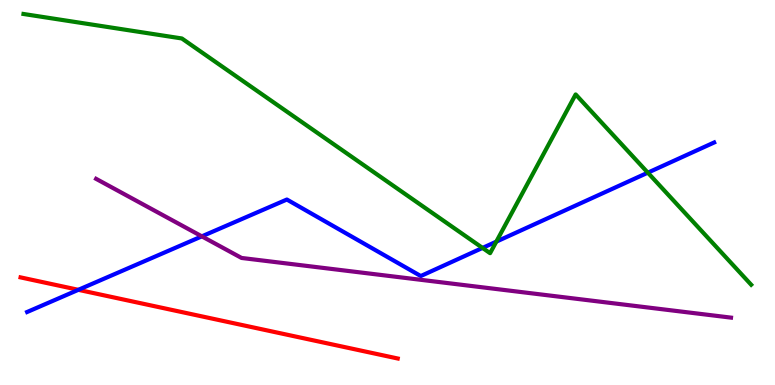[{'lines': ['blue', 'red'], 'intersections': [{'x': 1.01, 'y': 2.47}]}, {'lines': ['green', 'red'], 'intersections': []}, {'lines': ['purple', 'red'], 'intersections': []}, {'lines': ['blue', 'green'], 'intersections': [{'x': 6.23, 'y': 3.56}, {'x': 6.4, 'y': 3.72}, {'x': 8.36, 'y': 5.51}]}, {'lines': ['blue', 'purple'], 'intersections': [{'x': 2.6, 'y': 3.86}]}, {'lines': ['green', 'purple'], 'intersections': []}]